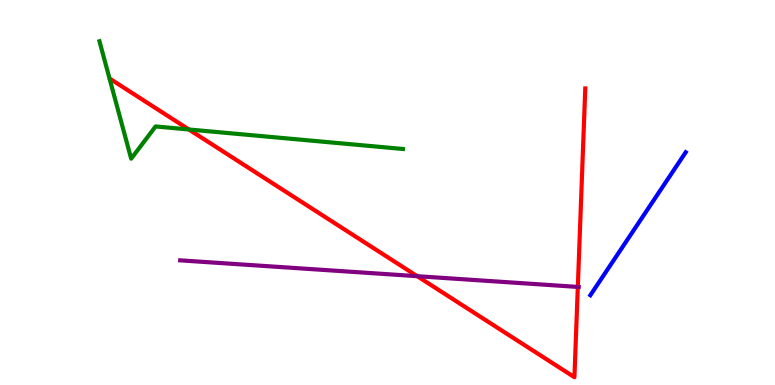[{'lines': ['blue', 'red'], 'intersections': []}, {'lines': ['green', 'red'], 'intersections': [{'x': 2.44, 'y': 6.64}]}, {'lines': ['purple', 'red'], 'intersections': [{'x': 5.38, 'y': 2.83}, {'x': 7.46, 'y': 2.55}]}, {'lines': ['blue', 'green'], 'intersections': []}, {'lines': ['blue', 'purple'], 'intersections': []}, {'lines': ['green', 'purple'], 'intersections': []}]